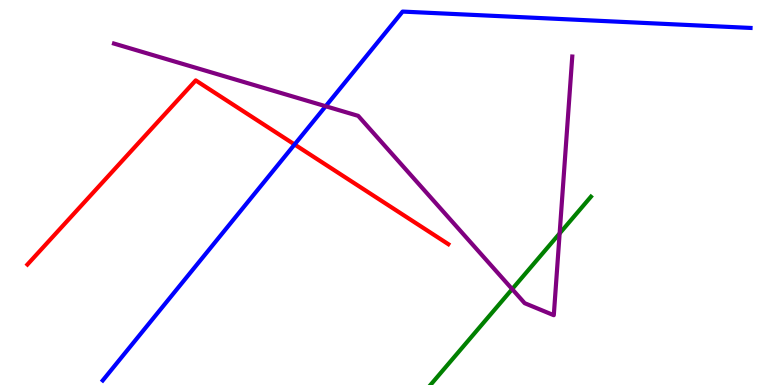[{'lines': ['blue', 'red'], 'intersections': [{'x': 3.8, 'y': 6.25}]}, {'lines': ['green', 'red'], 'intersections': []}, {'lines': ['purple', 'red'], 'intersections': []}, {'lines': ['blue', 'green'], 'intersections': []}, {'lines': ['blue', 'purple'], 'intersections': [{'x': 4.2, 'y': 7.24}]}, {'lines': ['green', 'purple'], 'intersections': [{'x': 6.61, 'y': 2.49}, {'x': 7.22, 'y': 3.94}]}]